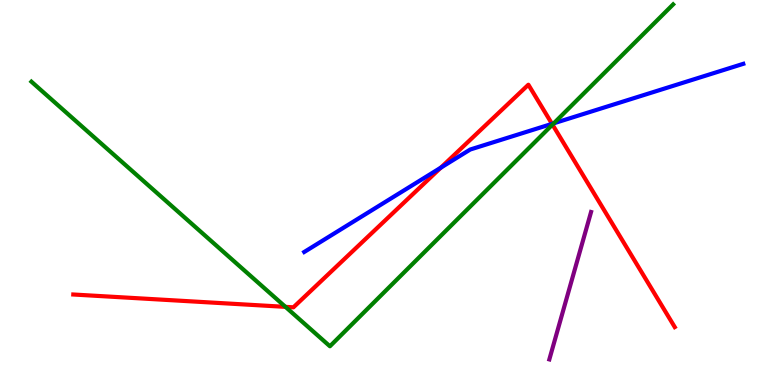[{'lines': ['blue', 'red'], 'intersections': [{'x': 5.69, 'y': 5.65}, {'x': 7.12, 'y': 6.78}]}, {'lines': ['green', 'red'], 'intersections': [{'x': 3.68, 'y': 2.03}, {'x': 7.13, 'y': 6.76}]}, {'lines': ['purple', 'red'], 'intersections': []}, {'lines': ['blue', 'green'], 'intersections': [{'x': 7.15, 'y': 6.8}]}, {'lines': ['blue', 'purple'], 'intersections': []}, {'lines': ['green', 'purple'], 'intersections': []}]